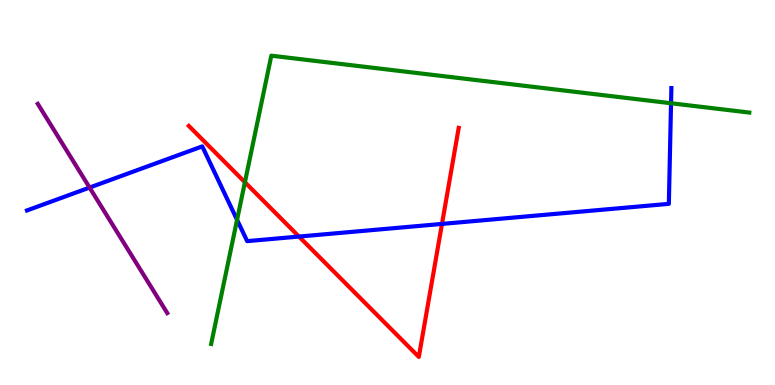[{'lines': ['blue', 'red'], 'intersections': [{'x': 3.86, 'y': 3.86}, {'x': 5.7, 'y': 4.18}]}, {'lines': ['green', 'red'], 'intersections': [{'x': 3.16, 'y': 5.27}]}, {'lines': ['purple', 'red'], 'intersections': []}, {'lines': ['blue', 'green'], 'intersections': [{'x': 3.06, 'y': 4.29}, {'x': 8.66, 'y': 7.32}]}, {'lines': ['blue', 'purple'], 'intersections': [{'x': 1.16, 'y': 5.13}]}, {'lines': ['green', 'purple'], 'intersections': []}]